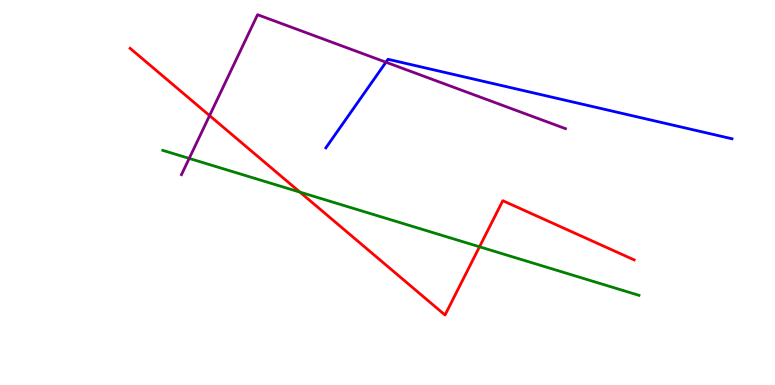[{'lines': ['blue', 'red'], 'intersections': []}, {'lines': ['green', 'red'], 'intersections': [{'x': 3.87, 'y': 5.01}, {'x': 6.19, 'y': 3.59}]}, {'lines': ['purple', 'red'], 'intersections': [{'x': 2.7, 'y': 7.0}]}, {'lines': ['blue', 'green'], 'intersections': []}, {'lines': ['blue', 'purple'], 'intersections': [{'x': 4.98, 'y': 8.38}]}, {'lines': ['green', 'purple'], 'intersections': [{'x': 2.44, 'y': 5.89}]}]